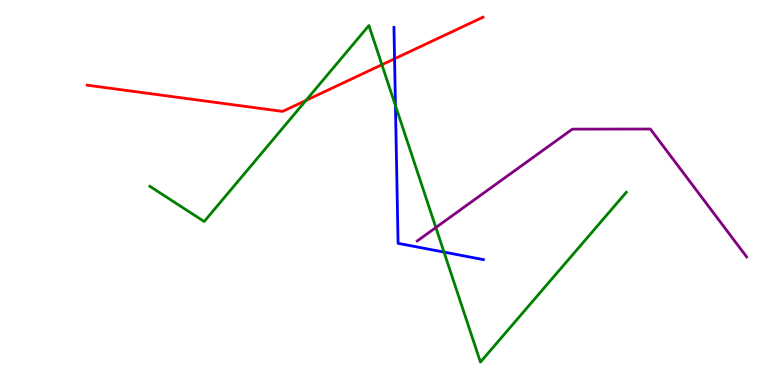[{'lines': ['blue', 'red'], 'intersections': [{'x': 5.09, 'y': 8.47}]}, {'lines': ['green', 'red'], 'intersections': [{'x': 3.95, 'y': 7.39}, {'x': 4.93, 'y': 8.32}]}, {'lines': ['purple', 'red'], 'intersections': []}, {'lines': ['blue', 'green'], 'intersections': [{'x': 5.1, 'y': 7.26}, {'x': 5.73, 'y': 3.45}]}, {'lines': ['blue', 'purple'], 'intersections': []}, {'lines': ['green', 'purple'], 'intersections': [{'x': 5.62, 'y': 4.09}]}]